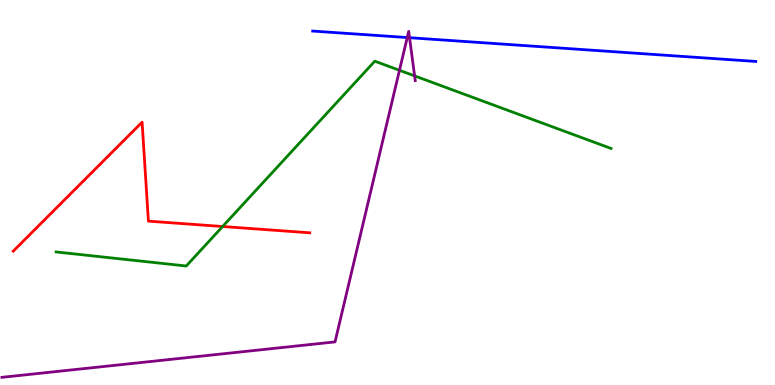[{'lines': ['blue', 'red'], 'intersections': []}, {'lines': ['green', 'red'], 'intersections': [{'x': 2.87, 'y': 4.12}]}, {'lines': ['purple', 'red'], 'intersections': []}, {'lines': ['blue', 'green'], 'intersections': []}, {'lines': ['blue', 'purple'], 'intersections': [{'x': 5.25, 'y': 9.02}, {'x': 5.28, 'y': 9.02}]}, {'lines': ['green', 'purple'], 'intersections': [{'x': 5.15, 'y': 8.17}, {'x': 5.35, 'y': 8.03}]}]